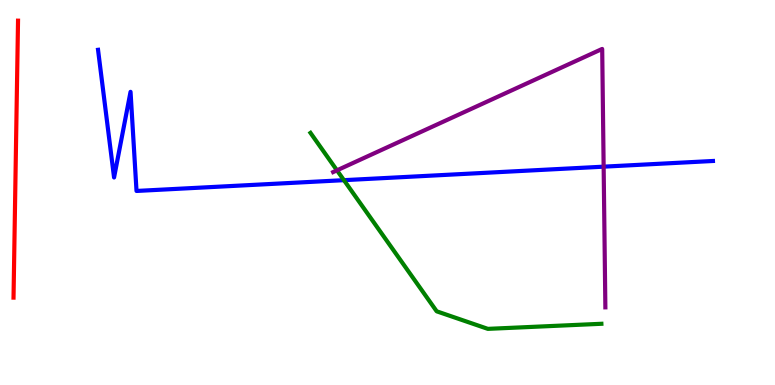[{'lines': ['blue', 'red'], 'intersections': []}, {'lines': ['green', 'red'], 'intersections': []}, {'lines': ['purple', 'red'], 'intersections': []}, {'lines': ['blue', 'green'], 'intersections': [{'x': 4.44, 'y': 5.32}]}, {'lines': ['blue', 'purple'], 'intersections': [{'x': 7.79, 'y': 5.67}]}, {'lines': ['green', 'purple'], 'intersections': [{'x': 4.35, 'y': 5.58}]}]